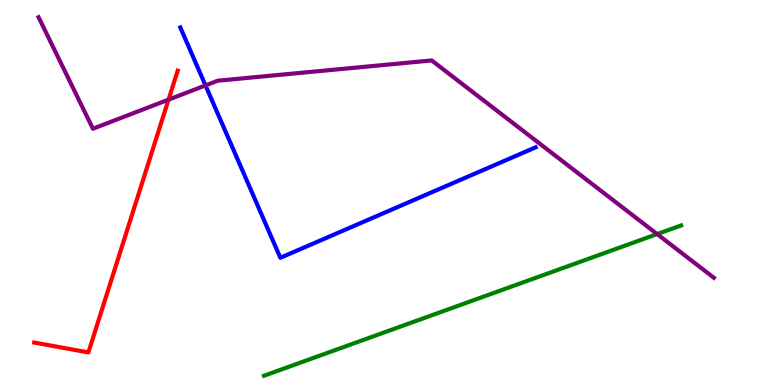[{'lines': ['blue', 'red'], 'intersections': []}, {'lines': ['green', 'red'], 'intersections': []}, {'lines': ['purple', 'red'], 'intersections': [{'x': 2.17, 'y': 7.41}]}, {'lines': ['blue', 'green'], 'intersections': []}, {'lines': ['blue', 'purple'], 'intersections': [{'x': 2.65, 'y': 7.78}]}, {'lines': ['green', 'purple'], 'intersections': [{'x': 8.48, 'y': 3.92}]}]